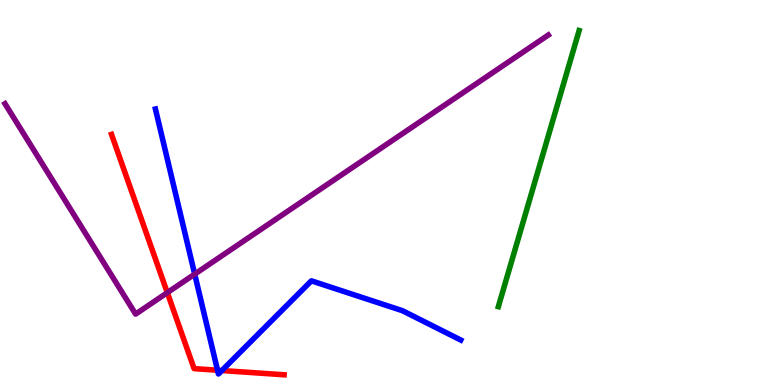[{'lines': ['blue', 'red'], 'intersections': [{'x': 2.81, 'y': 0.384}, {'x': 2.86, 'y': 0.376}]}, {'lines': ['green', 'red'], 'intersections': []}, {'lines': ['purple', 'red'], 'intersections': [{'x': 2.16, 'y': 2.4}]}, {'lines': ['blue', 'green'], 'intersections': []}, {'lines': ['blue', 'purple'], 'intersections': [{'x': 2.51, 'y': 2.88}]}, {'lines': ['green', 'purple'], 'intersections': []}]